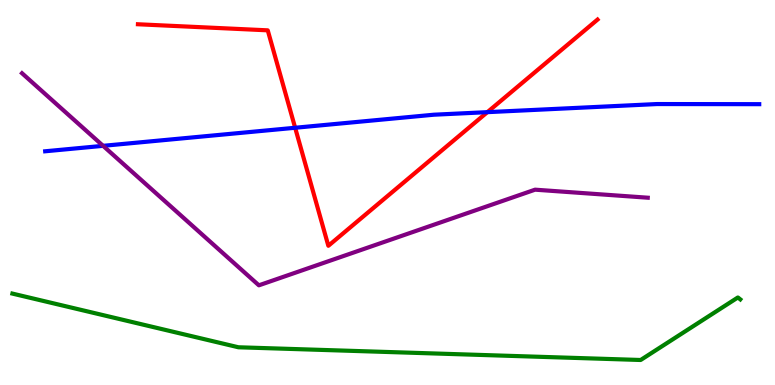[{'lines': ['blue', 'red'], 'intersections': [{'x': 3.81, 'y': 6.68}, {'x': 6.29, 'y': 7.09}]}, {'lines': ['green', 'red'], 'intersections': []}, {'lines': ['purple', 'red'], 'intersections': []}, {'lines': ['blue', 'green'], 'intersections': []}, {'lines': ['blue', 'purple'], 'intersections': [{'x': 1.33, 'y': 6.21}]}, {'lines': ['green', 'purple'], 'intersections': []}]